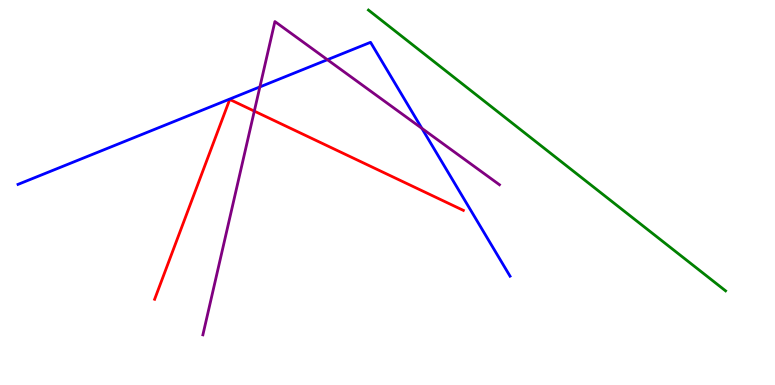[{'lines': ['blue', 'red'], 'intersections': []}, {'lines': ['green', 'red'], 'intersections': []}, {'lines': ['purple', 'red'], 'intersections': [{'x': 3.28, 'y': 7.11}]}, {'lines': ['blue', 'green'], 'intersections': []}, {'lines': ['blue', 'purple'], 'intersections': [{'x': 3.35, 'y': 7.74}, {'x': 4.22, 'y': 8.45}, {'x': 5.44, 'y': 6.67}]}, {'lines': ['green', 'purple'], 'intersections': []}]